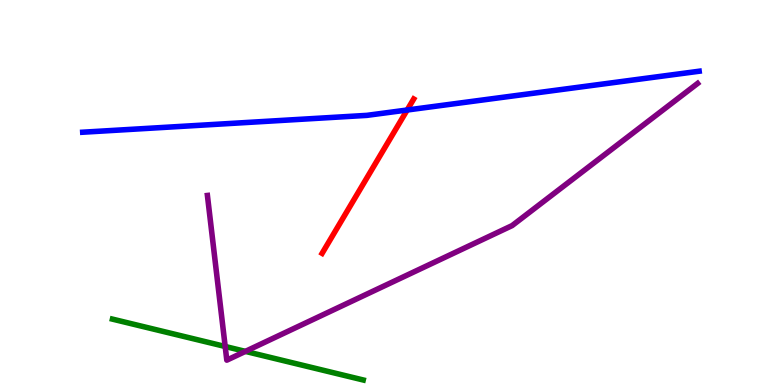[{'lines': ['blue', 'red'], 'intersections': [{'x': 5.25, 'y': 7.14}]}, {'lines': ['green', 'red'], 'intersections': []}, {'lines': ['purple', 'red'], 'intersections': []}, {'lines': ['blue', 'green'], 'intersections': []}, {'lines': ['blue', 'purple'], 'intersections': []}, {'lines': ['green', 'purple'], 'intersections': [{'x': 2.91, 'y': 1.0}, {'x': 3.17, 'y': 0.873}]}]